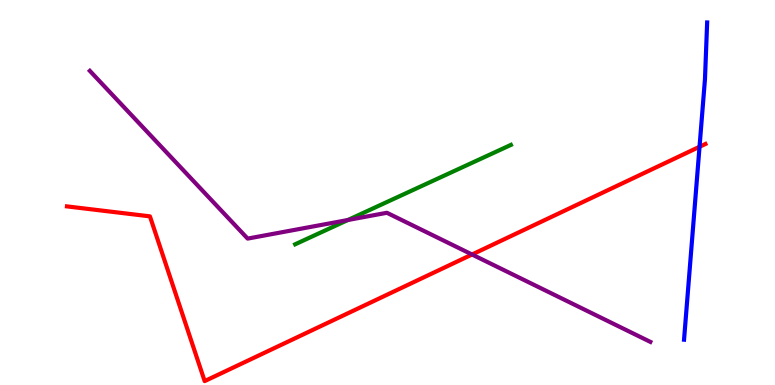[{'lines': ['blue', 'red'], 'intersections': [{'x': 9.03, 'y': 6.19}]}, {'lines': ['green', 'red'], 'intersections': []}, {'lines': ['purple', 'red'], 'intersections': [{'x': 6.09, 'y': 3.39}]}, {'lines': ['blue', 'green'], 'intersections': []}, {'lines': ['blue', 'purple'], 'intersections': []}, {'lines': ['green', 'purple'], 'intersections': [{'x': 4.49, 'y': 4.29}]}]